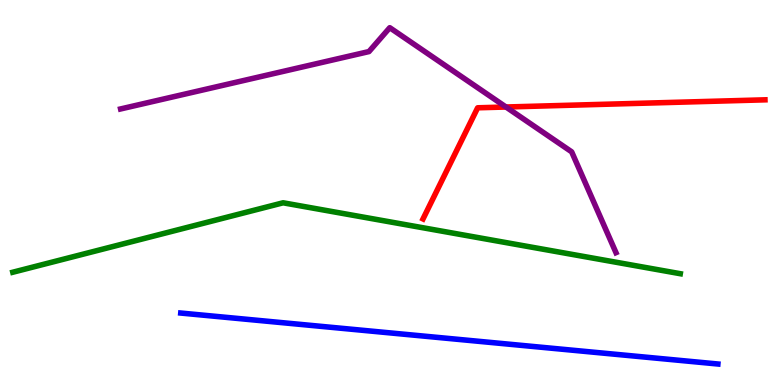[{'lines': ['blue', 'red'], 'intersections': []}, {'lines': ['green', 'red'], 'intersections': []}, {'lines': ['purple', 'red'], 'intersections': [{'x': 6.53, 'y': 7.22}]}, {'lines': ['blue', 'green'], 'intersections': []}, {'lines': ['blue', 'purple'], 'intersections': []}, {'lines': ['green', 'purple'], 'intersections': []}]